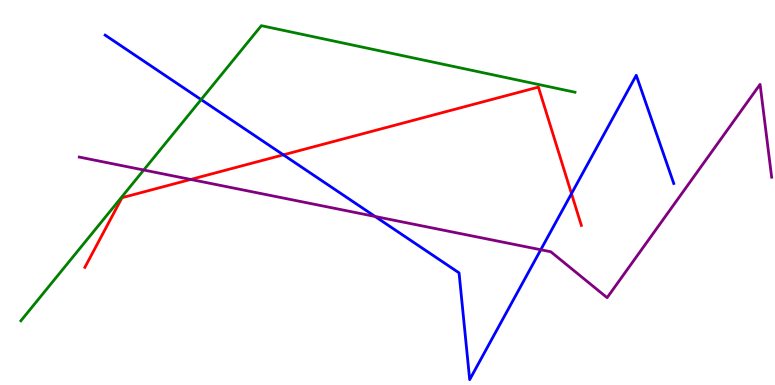[{'lines': ['blue', 'red'], 'intersections': [{'x': 3.66, 'y': 5.98}, {'x': 7.37, 'y': 4.97}]}, {'lines': ['green', 'red'], 'intersections': []}, {'lines': ['purple', 'red'], 'intersections': [{'x': 2.46, 'y': 5.34}]}, {'lines': ['blue', 'green'], 'intersections': [{'x': 2.59, 'y': 7.41}]}, {'lines': ['blue', 'purple'], 'intersections': [{'x': 4.84, 'y': 4.38}, {'x': 6.98, 'y': 3.51}]}, {'lines': ['green', 'purple'], 'intersections': [{'x': 1.85, 'y': 5.58}]}]